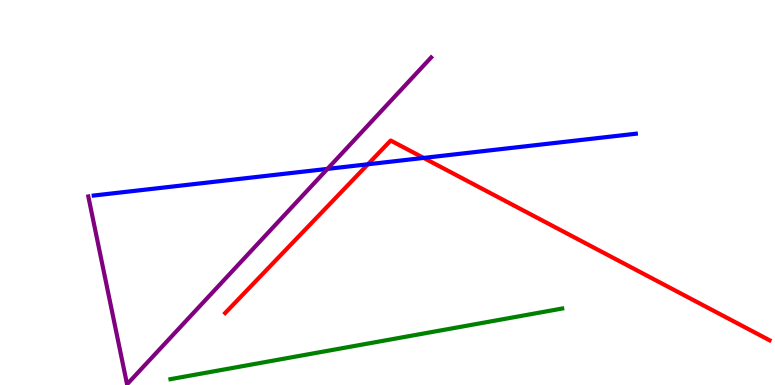[{'lines': ['blue', 'red'], 'intersections': [{'x': 4.75, 'y': 5.73}, {'x': 5.47, 'y': 5.9}]}, {'lines': ['green', 'red'], 'intersections': []}, {'lines': ['purple', 'red'], 'intersections': []}, {'lines': ['blue', 'green'], 'intersections': []}, {'lines': ['blue', 'purple'], 'intersections': [{'x': 4.23, 'y': 5.61}]}, {'lines': ['green', 'purple'], 'intersections': []}]